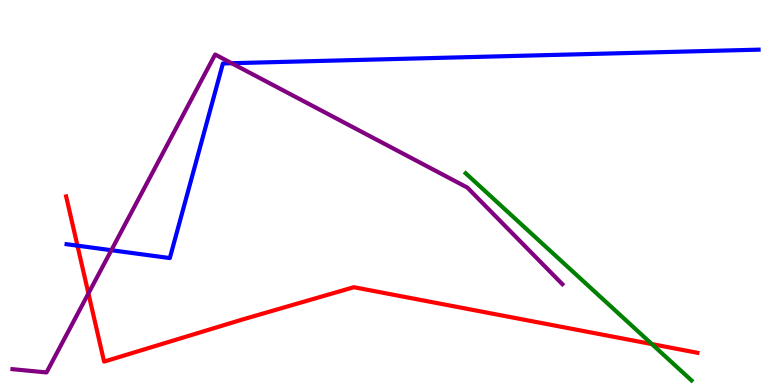[{'lines': ['blue', 'red'], 'intersections': [{'x': 0.999, 'y': 3.62}]}, {'lines': ['green', 'red'], 'intersections': [{'x': 8.41, 'y': 1.06}]}, {'lines': ['purple', 'red'], 'intersections': [{'x': 1.14, 'y': 2.38}]}, {'lines': ['blue', 'green'], 'intersections': []}, {'lines': ['blue', 'purple'], 'intersections': [{'x': 1.44, 'y': 3.5}, {'x': 2.99, 'y': 8.36}]}, {'lines': ['green', 'purple'], 'intersections': []}]